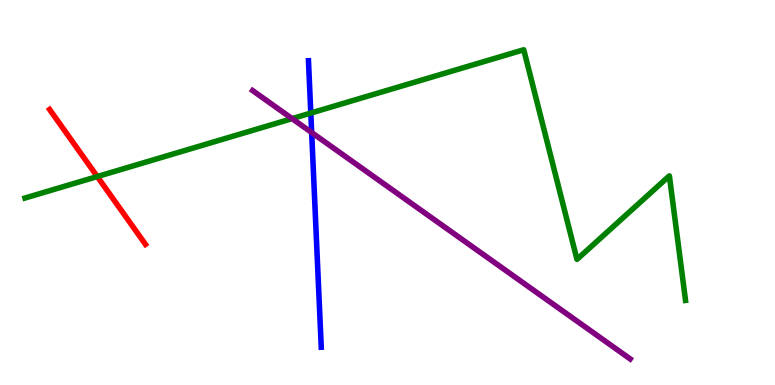[{'lines': ['blue', 'red'], 'intersections': []}, {'lines': ['green', 'red'], 'intersections': [{'x': 1.26, 'y': 5.41}]}, {'lines': ['purple', 'red'], 'intersections': []}, {'lines': ['blue', 'green'], 'intersections': [{'x': 4.01, 'y': 7.06}]}, {'lines': ['blue', 'purple'], 'intersections': [{'x': 4.02, 'y': 6.56}]}, {'lines': ['green', 'purple'], 'intersections': [{'x': 3.77, 'y': 6.92}]}]